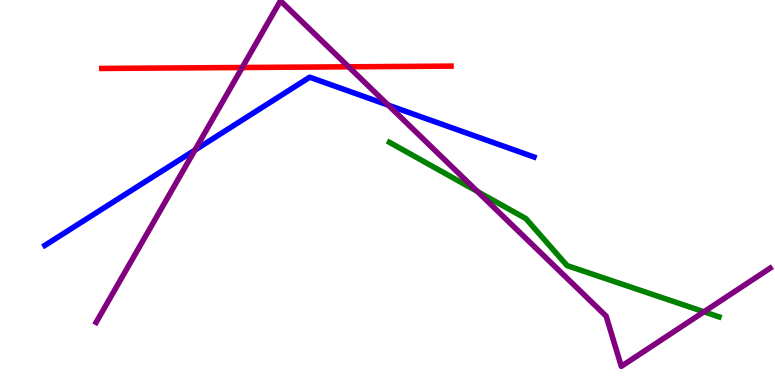[{'lines': ['blue', 'red'], 'intersections': []}, {'lines': ['green', 'red'], 'intersections': []}, {'lines': ['purple', 'red'], 'intersections': [{'x': 3.13, 'y': 8.25}, {'x': 4.5, 'y': 8.26}]}, {'lines': ['blue', 'green'], 'intersections': []}, {'lines': ['blue', 'purple'], 'intersections': [{'x': 2.51, 'y': 6.1}, {'x': 5.01, 'y': 7.27}]}, {'lines': ['green', 'purple'], 'intersections': [{'x': 6.16, 'y': 5.03}, {'x': 9.08, 'y': 1.9}]}]